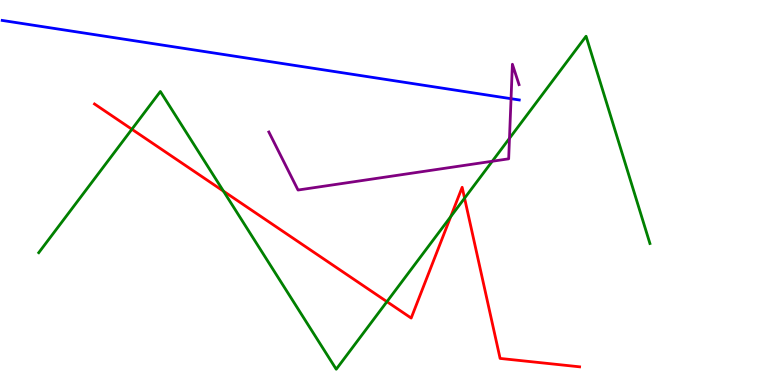[{'lines': ['blue', 'red'], 'intersections': []}, {'lines': ['green', 'red'], 'intersections': [{'x': 1.7, 'y': 6.64}, {'x': 2.88, 'y': 5.03}, {'x': 4.99, 'y': 2.16}, {'x': 5.82, 'y': 4.37}, {'x': 5.99, 'y': 4.85}]}, {'lines': ['purple', 'red'], 'intersections': []}, {'lines': ['blue', 'green'], 'intersections': []}, {'lines': ['blue', 'purple'], 'intersections': [{'x': 6.59, 'y': 7.44}]}, {'lines': ['green', 'purple'], 'intersections': [{'x': 6.35, 'y': 5.81}, {'x': 6.57, 'y': 6.41}]}]